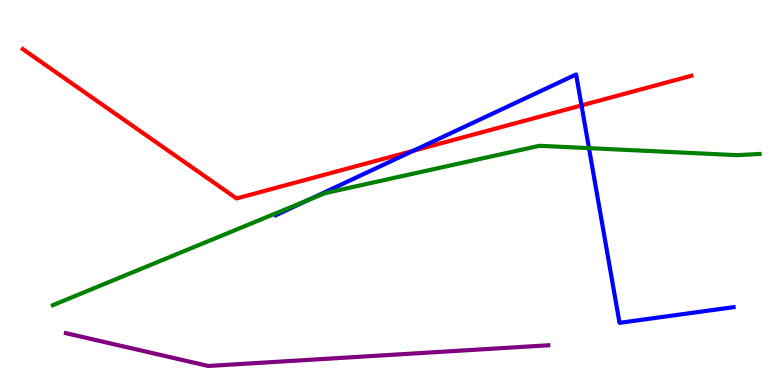[{'lines': ['blue', 'red'], 'intersections': [{'x': 5.33, 'y': 6.08}, {'x': 7.5, 'y': 7.26}]}, {'lines': ['green', 'red'], 'intersections': []}, {'lines': ['purple', 'red'], 'intersections': []}, {'lines': ['blue', 'green'], 'intersections': [{'x': 3.98, 'y': 4.8}, {'x': 7.6, 'y': 6.15}]}, {'lines': ['blue', 'purple'], 'intersections': []}, {'lines': ['green', 'purple'], 'intersections': []}]